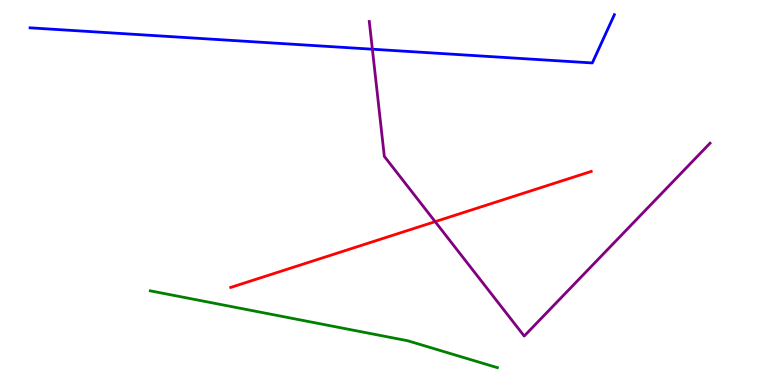[{'lines': ['blue', 'red'], 'intersections': []}, {'lines': ['green', 'red'], 'intersections': []}, {'lines': ['purple', 'red'], 'intersections': [{'x': 5.61, 'y': 4.24}]}, {'lines': ['blue', 'green'], 'intersections': []}, {'lines': ['blue', 'purple'], 'intersections': [{'x': 4.8, 'y': 8.72}]}, {'lines': ['green', 'purple'], 'intersections': []}]